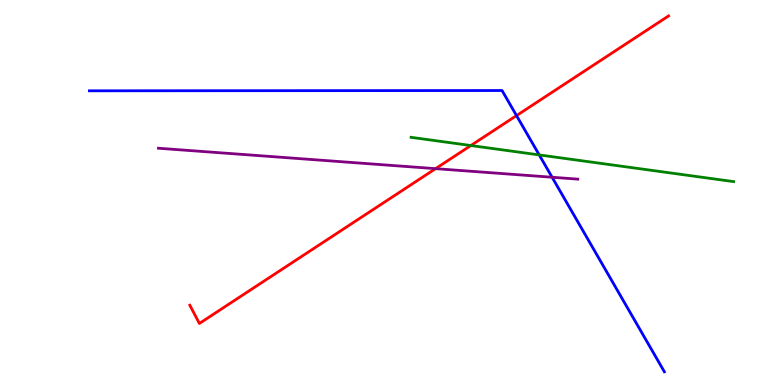[{'lines': ['blue', 'red'], 'intersections': [{'x': 6.66, 'y': 7.0}]}, {'lines': ['green', 'red'], 'intersections': [{'x': 6.08, 'y': 6.22}]}, {'lines': ['purple', 'red'], 'intersections': [{'x': 5.62, 'y': 5.62}]}, {'lines': ['blue', 'green'], 'intersections': [{'x': 6.96, 'y': 5.98}]}, {'lines': ['blue', 'purple'], 'intersections': [{'x': 7.12, 'y': 5.4}]}, {'lines': ['green', 'purple'], 'intersections': []}]